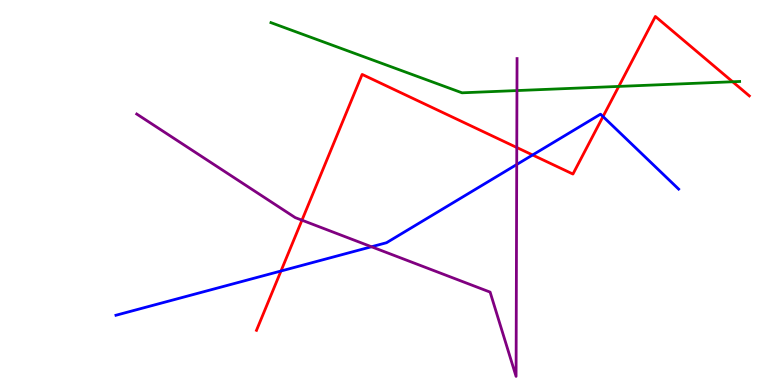[{'lines': ['blue', 'red'], 'intersections': [{'x': 3.63, 'y': 2.96}, {'x': 6.87, 'y': 5.97}, {'x': 7.78, 'y': 6.97}]}, {'lines': ['green', 'red'], 'intersections': [{'x': 7.98, 'y': 7.76}, {'x': 9.45, 'y': 7.88}]}, {'lines': ['purple', 'red'], 'intersections': [{'x': 3.9, 'y': 4.28}, {'x': 6.67, 'y': 6.17}]}, {'lines': ['blue', 'green'], 'intersections': []}, {'lines': ['blue', 'purple'], 'intersections': [{'x': 4.79, 'y': 3.59}, {'x': 6.67, 'y': 5.73}]}, {'lines': ['green', 'purple'], 'intersections': [{'x': 6.67, 'y': 7.65}]}]